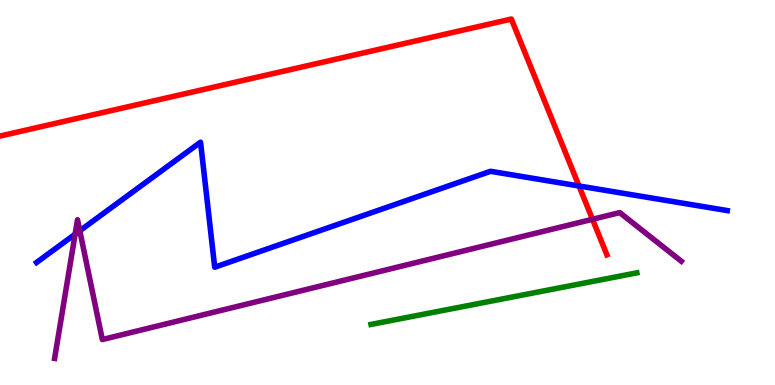[{'lines': ['blue', 'red'], 'intersections': [{'x': 7.47, 'y': 5.17}]}, {'lines': ['green', 'red'], 'intersections': []}, {'lines': ['purple', 'red'], 'intersections': [{'x': 7.65, 'y': 4.3}]}, {'lines': ['blue', 'green'], 'intersections': []}, {'lines': ['blue', 'purple'], 'intersections': [{'x': 0.969, 'y': 3.92}, {'x': 1.03, 'y': 4.01}]}, {'lines': ['green', 'purple'], 'intersections': []}]